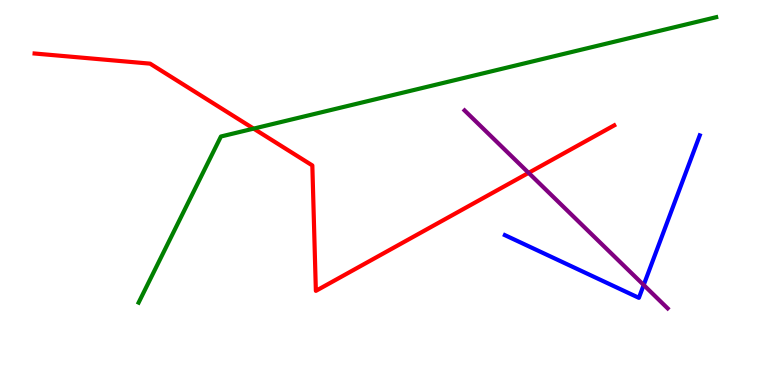[{'lines': ['blue', 'red'], 'intersections': []}, {'lines': ['green', 'red'], 'intersections': [{'x': 3.27, 'y': 6.66}]}, {'lines': ['purple', 'red'], 'intersections': [{'x': 6.82, 'y': 5.51}]}, {'lines': ['blue', 'green'], 'intersections': []}, {'lines': ['blue', 'purple'], 'intersections': [{'x': 8.31, 'y': 2.6}]}, {'lines': ['green', 'purple'], 'intersections': []}]